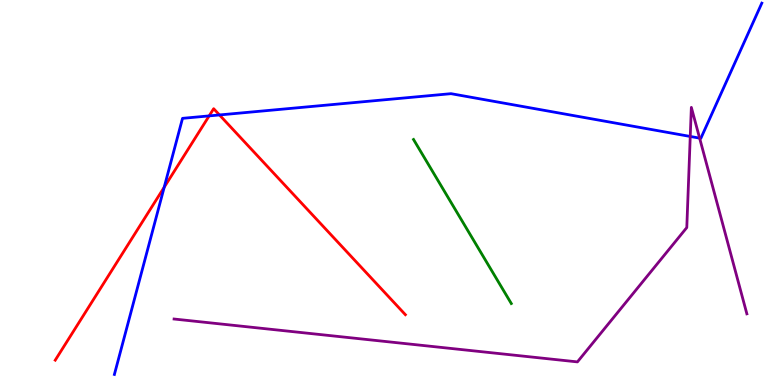[{'lines': ['blue', 'red'], 'intersections': [{'x': 2.12, 'y': 5.14}, {'x': 2.7, 'y': 6.99}, {'x': 2.83, 'y': 7.01}]}, {'lines': ['green', 'red'], 'intersections': []}, {'lines': ['purple', 'red'], 'intersections': []}, {'lines': ['blue', 'green'], 'intersections': []}, {'lines': ['blue', 'purple'], 'intersections': [{'x': 8.91, 'y': 6.46}, {'x': 9.03, 'y': 6.41}]}, {'lines': ['green', 'purple'], 'intersections': []}]